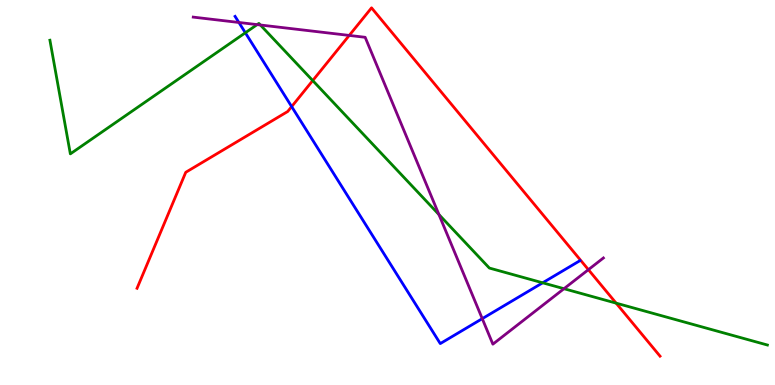[{'lines': ['blue', 'red'], 'intersections': [{'x': 3.76, 'y': 7.23}]}, {'lines': ['green', 'red'], 'intersections': [{'x': 4.04, 'y': 7.91}, {'x': 7.95, 'y': 2.13}]}, {'lines': ['purple', 'red'], 'intersections': [{'x': 4.51, 'y': 9.08}, {'x': 7.59, 'y': 3.0}]}, {'lines': ['blue', 'green'], 'intersections': [{'x': 3.17, 'y': 9.15}, {'x': 7.0, 'y': 2.65}]}, {'lines': ['blue', 'purple'], 'intersections': [{'x': 3.08, 'y': 9.42}, {'x': 6.22, 'y': 1.72}]}, {'lines': ['green', 'purple'], 'intersections': [{'x': 3.32, 'y': 9.36}, {'x': 3.36, 'y': 9.35}, {'x': 5.66, 'y': 4.43}, {'x': 7.28, 'y': 2.5}]}]